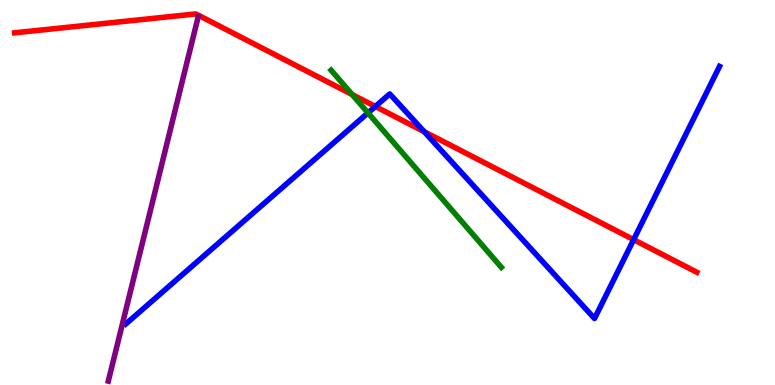[{'lines': ['blue', 'red'], 'intersections': [{'x': 4.84, 'y': 7.23}, {'x': 5.47, 'y': 6.58}, {'x': 8.18, 'y': 3.78}]}, {'lines': ['green', 'red'], 'intersections': [{'x': 4.54, 'y': 7.55}]}, {'lines': ['purple', 'red'], 'intersections': []}, {'lines': ['blue', 'green'], 'intersections': [{'x': 4.75, 'y': 7.07}]}, {'lines': ['blue', 'purple'], 'intersections': []}, {'lines': ['green', 'purple'], 'intersections': []}]